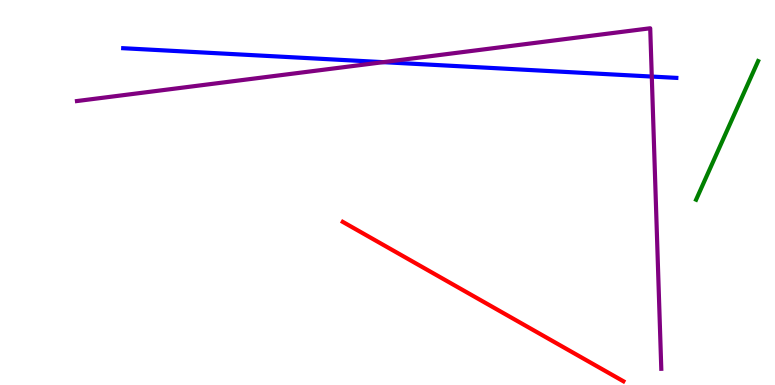[{'lines': ['blue', 'red'], 'intersections': []}, {'lines': ['green', 'red'], 'intersections': []}, {'lines': ['purple', 'red'], 'intersections': []}, {'lines': ['blue', 'green'], 'intersections': []}, {'lines': ['blue', 'purple'], 'intersections': [{'x': 4.95, 'y': 8.39}, {'x': 8.41, 'y': 8.01}]}, {'lines': ['green', 'purple'], 'intersections': []}]